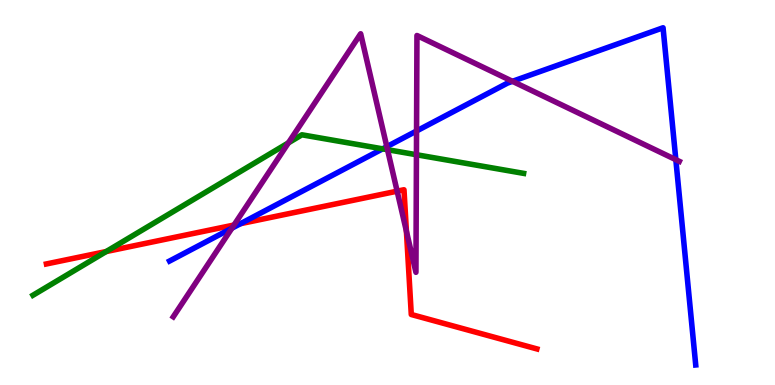[{'lines': ['blue', 'red'], 'intersections': [{'x': 3.1, 'y': 4.19}]}, {'lines': ['green', 'red'], 'intersections': [{'x': 1.37, 'y': 3.47}]}, {'lines': ['purple', 'red'], 'intersections': [{'x': 3.02, 'y': 4.16}, {'x': 5.12, 'y': 5.03}, {'x': 5.24, 'y': 3.99}]}, {'lines': ['blue', 'green'], 'intersections': [{'x': 4.94, 'y': 6.13}]}, {'lines': ['blue', 'purple'], 'intersections': [{'x': 2.99, 'y': 4.07}, {'x': 4.99, 'y': 6.19}, {'x': 5.37, 'y': 6.6}, {'x': 6.61, 'y': 7.89}, {'x': 8.72, 'y': 5.85}]}, {'lines': ['green', 'purple'], 'intersections': [{'x': 3.72, 'y': 6.29}, {'x': 5.0, 'y': 6.11}, {'x': 5.37, 'y': 5.98}]}]